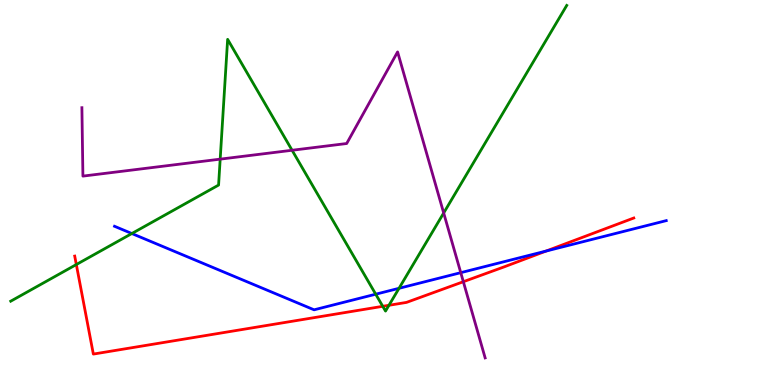[{'lines': ['blue', 'red'], 'intersections': [{'x': 7.05, 'y': 3.48}]}, {'lines': ['green', 'red'], 'intersections': [{'x': 0.985, 'y': 3.13}, {'x': 4.94, 'y': 2.04}, {'x': 5.02, 'y': 2.07}]}, {'lines': ['purple', 'red'], 'intersections': [{'x': 5.98, 'y': 2.68}]}, {'lines': ['blue', 'green'], 'intersections': [{'x': 1.7, 'y': 3.93}, {'x': 4.85, 'y': 2.36}, {'x': 5.15, 'y': 2.51}]}, {'lines': ['blue', 'purple'], 'intersections': [{'x': 5.95, 'y': 2.92}]}, {'lines': ['green', 'purple'], 'intersections': [{'x': 2.84, 'y': 5.87}, {'x': 3.77, 'y': 6.1}, {'x': 5.72, 'y': 4.47}]}]